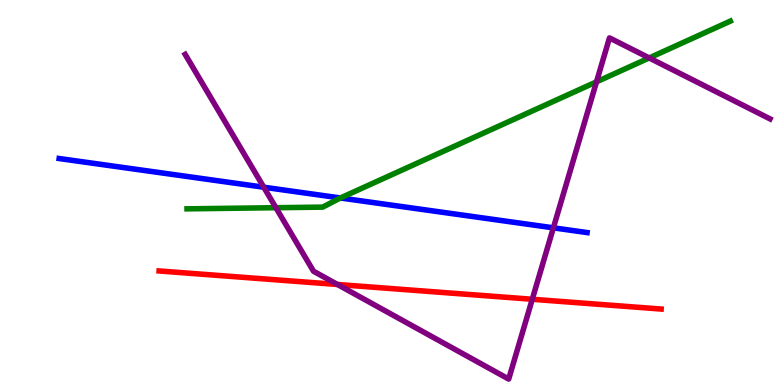[{'lines': ['blue', 'red'], 'intersections': []}, {'lines': ['green', 'red'], 'intersections': []}, {'lines': ['purple', 'red'], 'intersections': [{'x': 4.35, 'y': 2.61}, {'x': 6.87, 'y': 2.23}]}, {'lines': ['blue', 'green'], 'intersections': [{'x': 4.39, 'y': 4.86}]}, {'lines': ['blue', 'purple'], 'intersections': [{'x': 3.4, 'y': 5.14}, {'x': 7.14, 'y': 4.08}]}, {'lines': ['green', 'purple'], 'intersections': [{'x': 3.56, 'y': 4.6}, {'x': 7.7, 'y': 7.87}, {'x': 8.38, 'y': 8.5}]}]